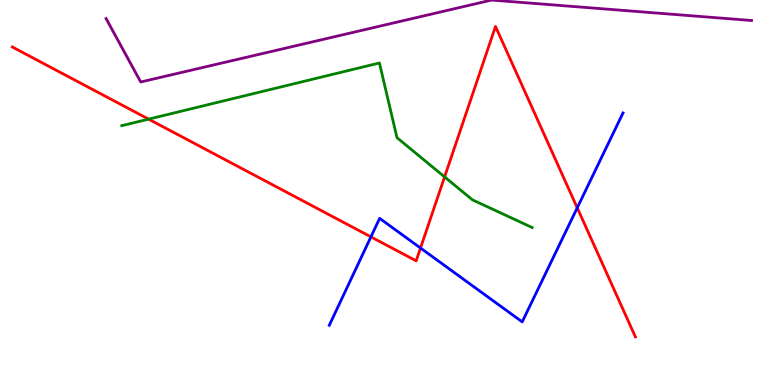[{'lines': ['blue', 'red'], 'intersections': [{'x': 4.79, 'y': 3.85}, {'x': 5.43, 'y': 3.56}, {'x': 7.45, 'y': 4.6}]}, {'lines': ['green', 'red'], 'intersections': [{'x': 1.92, 'y': 6.91}, {'x': 5.74, 'y': 5.41}]}, {'lines': ['purple', 'red'], 'intersections': []}, {'lines': ['blue', 'green'], 'intersections': []}, {'lines': ['blue', 'purple'], 'intersections': []}, {'lines': ['green', 'purple'], 'intersections': []}]